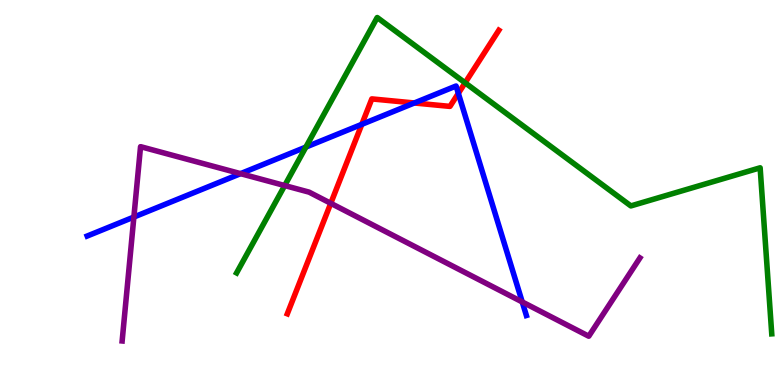[{'lines': ['blue', 'red'], 'intersections': [{'x': 4.67, 'y': 6.77}, {'x': 5.35, 'y': 7.33}, {'x': 5.91, 'y': 7.58}]}, {'lines': ['green', 'red'], 'intersections': [{'x': 6.0, 'y': 7.85}]}, {'lines': ['purple', 'red'], 'intersections': [{'x': 4.27, 'y': 4.72}]}, {'lines': ['blue', 'green'], 'intersections': [{'x': 3.95, 'y': 6.18}]}, {'lines': ['blue', 'purple'], 'intersections': [{'x': 1.73, 'y': 4.36}, {'x': 3.1, 'y': 5.49}, {'x': 6.74, 'y': 2.16}]}, {'lines': ['green', 'purple'], 'intersections': [{'x': 3.67, 'y': 5.18}]}]